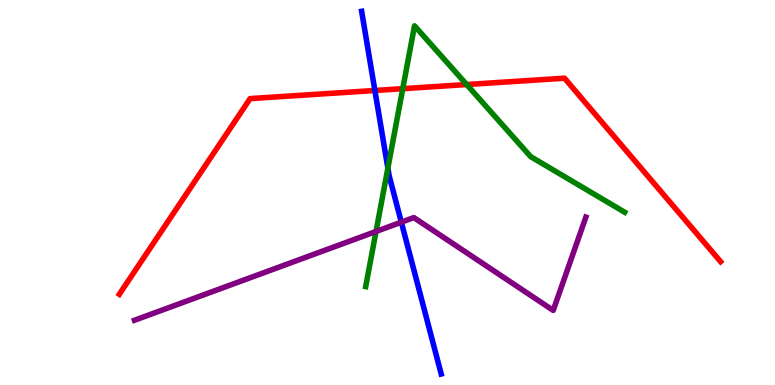[{'lines': ['blue', 'red'], 'intersections': [{'x': 4.84, 'y': 7.65}]}, {'lines': ['green', 'red'], 'intersections': [{'x': 5.2, 'y': 7.7}, {'x': 6.02, 'y': 7.8}]}, {'lines': ['purple', 'red'], 'intersections': []}, {'lines': ['blue', 'green'], 'intersections': [{'x': 5.0, 'y': 5.63}]}, {'lines': ['blue', 'purple'], 'intersections': [{'x': 5.18, 'y': 4.23}]}, {'lines': ['green', 'purple'], 'intersections': [{'x': 4.85, 'y': 3.99}]}]